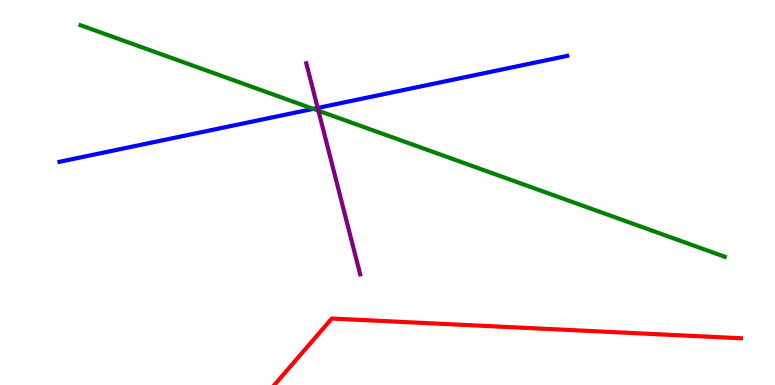[{'lines': ['blue', 'red'], 'intersections': []}, {'lines': ['green', 'red'], 'intersections': []}, {'lines': ['purple', 'red'], 'intersections': []}, {'lines': ['blue', 'green'], 'intersections': [{'x': 4.04, 'y': 7.17}]}, {'lines': ['blue', 'purple'], 'intersections': [{'x': 4.1, 'y': 7.2}]}, {'lines': ['green', 'purple'], 'intersections': [{'x': 4.11, 'y': 7.12}]}]